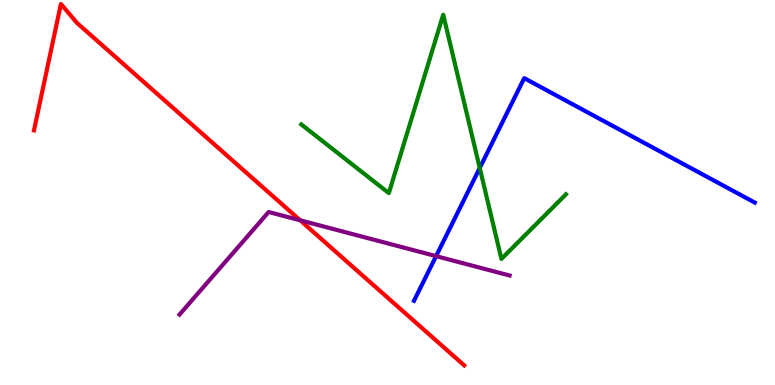[{'lines': ['blue', 'red'], 'intersections': []}, {'lines': ['green', 'red'], 'intersections': []}, {'lines': ['purple', 'red'], 'intersections': [{'x': 3.87, 'y': 4.28}]}, {'lines': ['blue', 'green'], 'intersections': [{'x': 6.19, 'y': 5.64}]}, {'lines': ['blue', 'purple'], 'intersections': [{'x': 5.63, 'y': 3.35}]}, {'lines': ['green', 'purple'], 'intersections': []}]